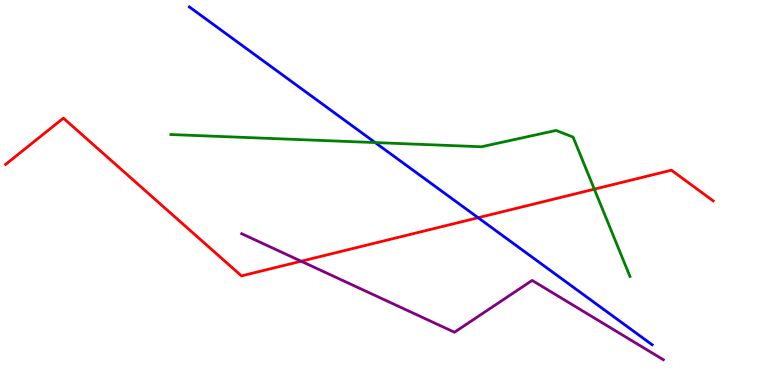[{'lines': ['blue', 'red'], 'intersections': [{'x': 6.17, 'y': 4.34}]}, {'lines': ['green', 'red'], 'intersections': [{'x': 7.67, 'y': 5.09}]}, {'lines': ['purple', 'red'], 'intersections': [{'x': 3.89, 'y': 3.21}]}, {'lines': ['blue', 'green'], 'intersections': [{'x': 4.84, 'y': 6.3}]}, {'lines': ['blue', 'purple'], 'intersections': []}, {'lines': ['green', 'purple'], 'intersections': []}]